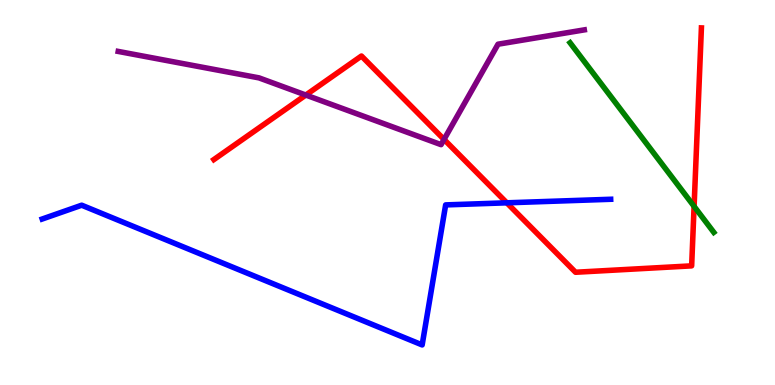[{'lines': ['blue', 'red'], 'intersections': [{'x': 6.54, 'y': 4.73}]}, {'lines': ['green', 'red'], 'intersections': [{'x': 8.96, 'y': 4.64}]}, {'lines': ['purple', 'red'], 'intersections': [{'x': 3.95, 'y': 7.53}, {'x': 5.73, 'y': 6.38}]}, {'lines': ['blue', 'green'], 'intersections': []}, {'lines': ['blue', 'purple'], 'intersections': []}, {'lines': ['green', 'purple'], 'intersections': []}]